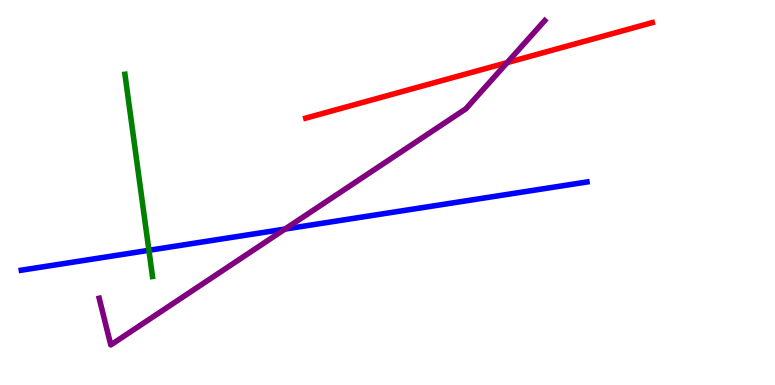[{'lines': ['blue', 'red'], 'intersections': []}, {'lines': ['green', 'red'], 'intersections': []}, {'lines': ['purple', 'red'], 'intersections': [{'x': 6.54, 'y': 8.37}]}, {'lines': ['blue', 'green'], 'intersections': [{'x': 1.92, 'y': 3.5}]}, {'lines': ['blue', 'purple'], 'intersections': [{'x': 3.68, 'y': 4.05}]}, {'lines': ['green', 'purple'], 'intersections': []}]